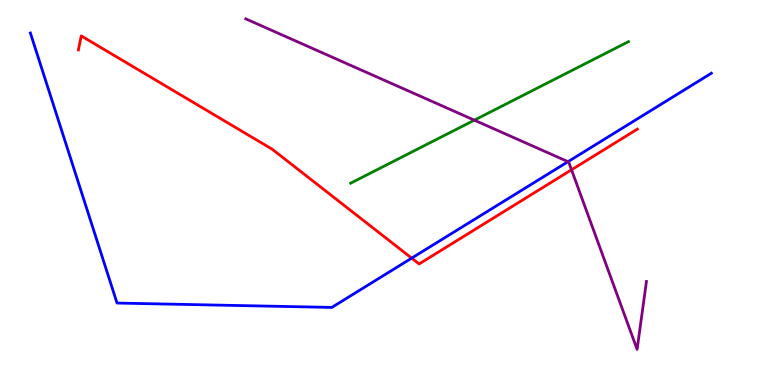[{'lines': ['blue', 'red'], 'intersections': [{'x': 5.31, 'y': 3.3}]}, {'lines': ['green', 'red'], 'intersections': []}, {'lines': ['purple', 'red'], 'intersections': [{'x': 7.37, 'y': 5.59}]}, {'lines': ['blue', 'green'], 'intersections': []}, {'lines': ['blue', 'purple'], 'intersections': [{'x': 7.33, 'y': 5.8}]}, {'lines': ['green', 'purple'], 'intersections': [{'x': 6.12, 'y': 6.88}]}]